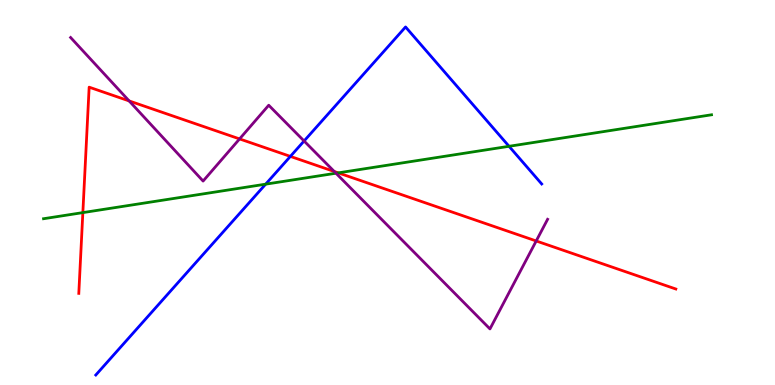[{'lines': ['blue', 'red'], 'intersections': [{'x': 3.75, 'y': 5.94}]}, {'lines': ['green', 'red'], 'intersections': [{'x': 1.07, 'y': 4.48}, {'x': 4.36, 'y': 5.51}]}, {'lines': ['purple', 'red'], 'intersections': [{'x': 1.67, 'y': 7.38}, {'x': 3.09, 'y': 6.39}, {'x': 4.31, 'y': 5.55}, {'x': 6.92, 'y': 3.74}]}, {'lines': ['blue', 'green'], 'intersections': [{'x': 3.43, 'y': 5.22}, {'x': 6.57, 'y': 6.2}]}, {'lines': ['blue', 'purple'], 'intersections': [{'x': 3.92, 'y': 6.34}]}, {'lines': ['green', 'purple'], 'intersections': [{'x': 4.34, 'y': 5.5}]}]